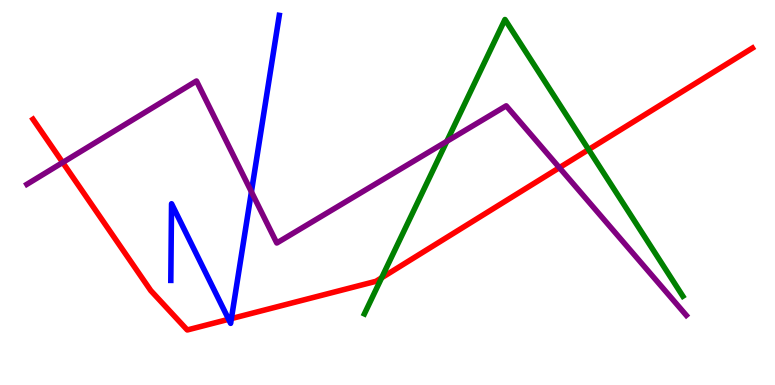[{'lines': ['blue', 'red'], 'intersections': [{'x': 2.95, 'y': 1.71}, {'x': 2.99, 'y': 1.73}]}, {'lines': ['green', 'red'], 'intersections': [{'x': 4.92, 'y': 2.78}, {'x': 7.59, 'y': 6.11}]}, {'lines': ['purple', 'red'], 'intersections': [{'x': 0.809, 'y': 5.78}, {'x': 7.22, 'y': 5.64}]}, {'lines': ['blue', 'green'], 'intersections': []}, {'lines': ['blue', 'purple'], 'intersections': [{'x': 3.24, 'y': 5.02}]}, {'lines': ['green', 'purple'], 'intersections': [{'x': 5.76, 'y': 6.33}]}]